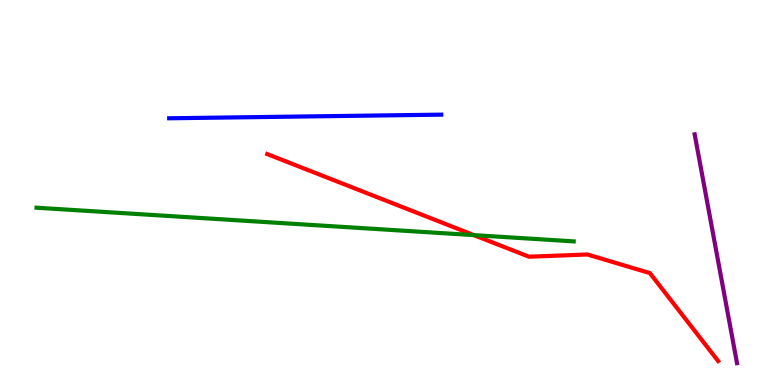[{'lines': ['blue', 'red'], 'intersections': []}, {'lines': ['green', 'red'], 'intersections': [{'x': 6.12, 'y': 3.89}]}, {'lines': ['purple', 'red'], 'intersections': []}, {'lines': ['blue', 'green'], 'intersections': []}, {'lines': ['blue', 'purple'], 'intersections': []}, {'lines': ['green', 'purple'], 'intersections': []}]